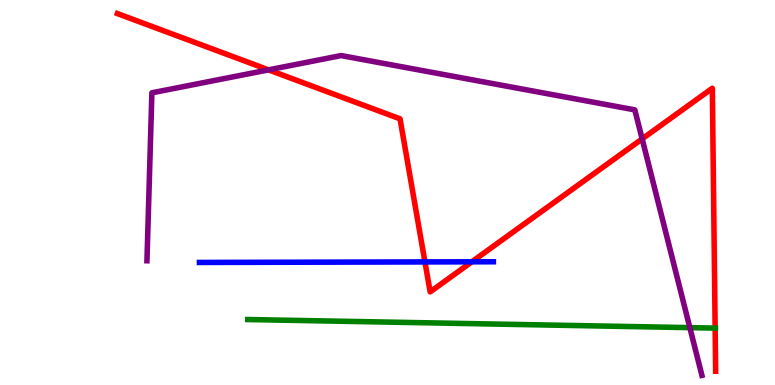[{'lines': ['blue', 'red'], 'intersections': [{'x': 5.48, 'y': 3.2}, {'x': 6.09, 'y': 3.2}]}, {'lines': ['green', 'red'], 'intersections': [{'x': 9.23, 'y': 1.48}]}, {'lines': ['purple', 'red'], 'intersections': [{'x': 3.47, 'y': 8.19}, {'x': 8.29, 'y': 6.39}]}, {'lines': ['blue', 'green'], 'intersections': []}, {'lines': ['blue', 'purple'], 'intersections': []}, {'lines': ['green', 'purple'], 'intersections': [{'x': 8.9, 'y': 1.49}]}]